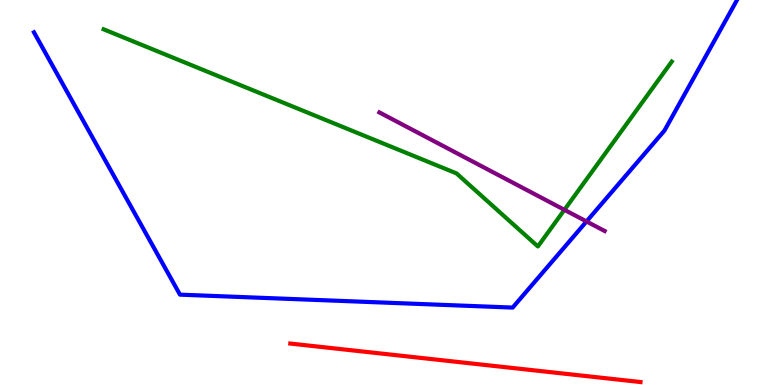[{'lines': ['blue', 'red'], 'intersections': []}, {'lines': ['green', 'red'], 'intersections': []}, {'lines': ['purple', 'red'], 'intersections': []}, {'lines': ['blue', 'green'], 'intersections': []}, {'lines': ['blue', 'purple'], 'intersections': [{'x': 7.57, 'y': 4.25}]}, {'lines': ['green', 'purple'], 'intersections': [{'x': 7.28, 'y': 4.55}]}]